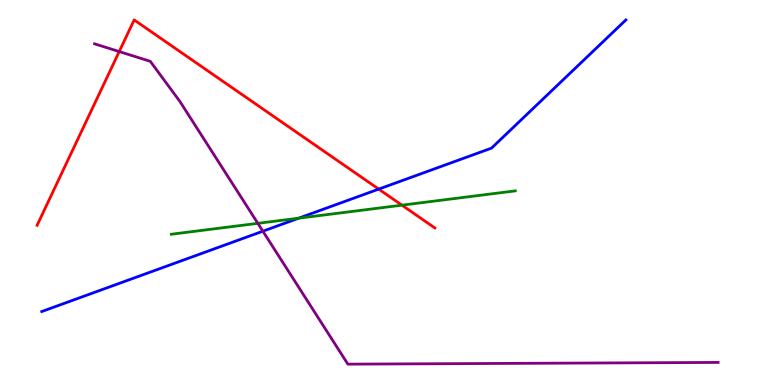[{'lines': ['blue', 'red'], 'intersections': [{'x': 4.89, 'y': 5.09}]}, {'lines': ['green', 'red'], 'intersections': [{'x': 5.19, 'y': 4.67}]}, {'lines': ['purple', 'red'], 'intersections': [{'x': 1.54, 'y': 8.66}]}, {'lines': ['blue', 'green'], 'intersections': [{'x': 3.85, 'y': 4.33}]}, {'lines': ['blue', 'purple'], 'intersections': [{'x': 3.39, 'y': 3.99}]}, {'lines': ['green', 'purple'], 'intersections': [{'x': 3.33, 'y': 4.2}]}]